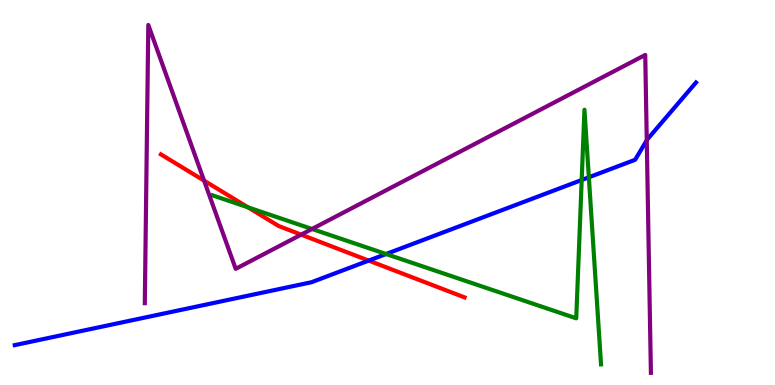[{'lines': ['blue', 'red'], 'intersections': [{'x': 4.76, 'y': 3.23}]}, {'lines': ['green', 'red'], 'intersections': [{'x': 3.2, 'y': 4.61}]}, {'lines': ['purple', 'red'], 'intersections': [{'x': 2.63, 'y': 5.31}, {'x': 3.89, 'y': 3.9}]}, {'lines': ['blue', 'green'], 'intersections': [{'x': 4.98, 'y': 3.4}, {'x': 7.51, 'y': 5.32}, {'x': 7.6, 'y': 5.39}]}, {'lines': ['blue', 'purple'], 'intersections': [{'x': 8.35, 'y': 6.35}]}, {'lines': ['green', 'purple'], 'intersections': [{'x': 4.03, 'y': 4.05}]}]